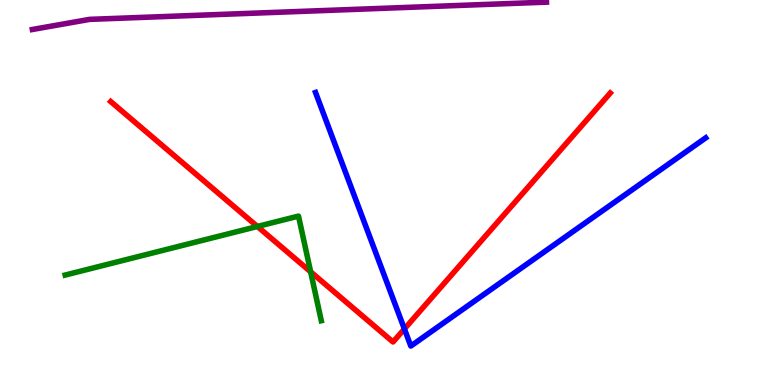[{'lines': ['blue', 'red'], 'intersections': [{'x': 5.22, 'y': 1.46}]}, {'lines': ['green', 'red'], 'intersections': [{'x': 3.32, 'y': 4.12}, {'x': 4.01, 'y': 2.94}]}, {'lines': ['purple', 'red'], 'intersections': []}, {'lines': ['blue', 'green'], 'intersections': []}, {'lines': ['blue', 'purple'], 'intersections': []}, {'lines': ['green', 'purple'], 'intersections': []}]